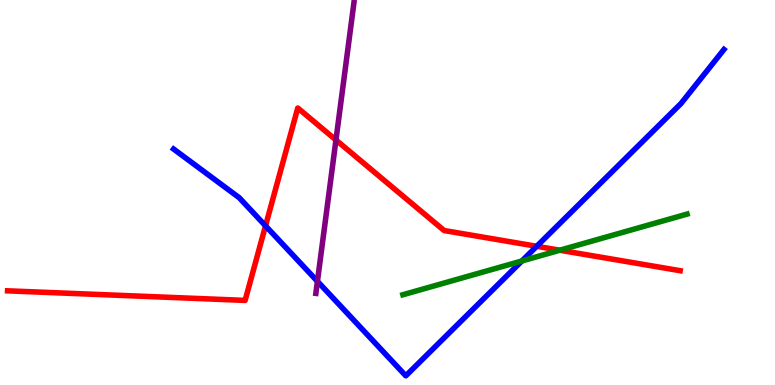[{'lines': ['blue', 'red'], 'intersections': [{'x': 3.43, 'y': 4.13}, {'x': 6.93, 'y': 3.6}]}, {'lines': ['green', 'red'], 'intersections': [{'x': 7.22, 'y': 3.5}]}, {'lines': ['purple', 'red'], 'intersections': [{'x': 4.33, 'y': 6.36}]}, {'lines': ['blue', 'green'], 'intersections': [{'x': 6.73, 'y': 3.22}]}, {'lines': ['blue', 'purple'], 'intersections': [{'x': 4.1, 'y': 2.69}]}, {'lines': ['green', 'purple'], 'intersections': []}]